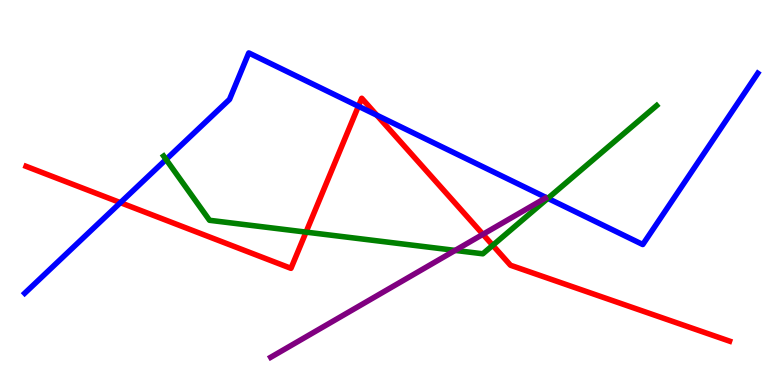[{'lines': ['blue', 'red'], 'intersections': [{'x': 1.55, 'y': 4.74}, {'x': 4.62, 'y': 7.24}, {'x': 4.86, 'y': 7.01}]}, {'lines': ['green', 'red'], 'intersections': [{'x': 3.95, 'y': 3.97}, {'x': 6.36, 'y': 3.63}]}, {'lines': ['purple', 'red'], 'intersections': [{'x': 6.23, 'y': 3.91}]}, {'lines': ['blue', 'green'], 'intersections': [{'x': 2.14, 'y': 5.86}, {'x': 7.07, 'y': 4.85}]}, {'lines': ['blue', 'purple'], 'intersections': []}, {'lines': ['green', 'purple'], 'intersections': [{'x': 5.87, 'y': 3.5}]}]